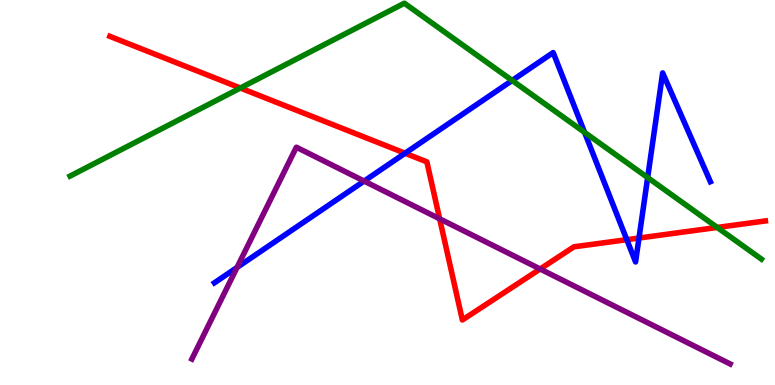[{'lines': ['blue', 'red'], 'intersections': [{'x': 5.23, 'y': 6.02}, {'x': 8.09, 'y': 3.77}, {'x': 8.25, 'y': 3.82}]}, {'lines': ['green', 'red'], 'intersections': [{'x': 3.1, 'y': 7.71}, {'x': 9.25, 'y': 4.09}]}, {'lines': ['purple', 'red'], 'intersections': [{'x': 5.67, 'y': 4.32}, {'x': 6.97, 'y': 3.01}]}, {'lines': ['blue', 'green'], 'intersections': [{'x': 6.61, 'y': 7.91}, {'x': 7.54, 'y': 6.56}, {'x': 8.36, 'y': 5.39}]}, {'lines': ['blue', 'purple'], 'intersections': [{'x': 3.06, 'y': 3.05}, {'x': 4.7, 'y': 5.3}]}, {'lines': ['green', 'purple'], 'intersections': []}]